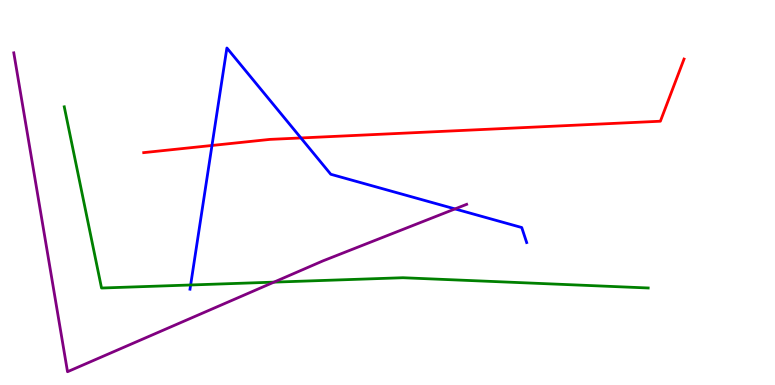[{'lines': ['blue', 'red'], 'intersections': [{'x': 2.74, 'y': 6.22}, {'x': 3.88, 'y': 6.42}]}, {'lines': ['green', 'red'], 'intersections': []}, {'lines': ['purple', 'red'], 'intersections': []}, {'lines': ['blue', 'green'], 'intersections': [{'x': 2.46, 'y': 2.6}]}, {'lines': ['blue', 'purple'], 'intersections': [{'x': 5.87, 'y': 4.57}]}, {'lines': ['green', 'purple'], 'intersections': [{'x': 3.54, 'y': 2.67}]}]